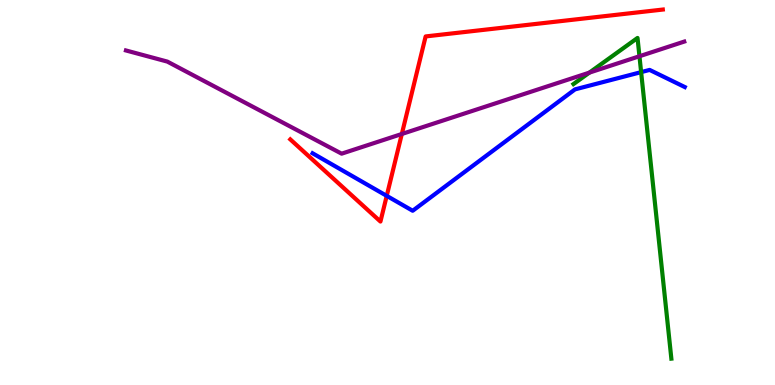[{'lines': ['blue', 'red'], 'intersections': [{'x': 4.99, 'y': 4.91}]}, {'lines': ['green', 'red'], 'intersections': []}, {'lines': ['purple', 'red'], 'intersections': [{'x': 5.18, 'y': 6.52}]}, {'lines': ['blue', 'green'], 'intersections': [{'x': 8.27, 'y': 8.13}]}, {'lines': ['blue', 'purple'], 'intersections': []}, {'lines': ['green', 'purple'], 'intersections': [{'x': 7.6, 'y': 8.11}, {'x': 8.25, 'y': 8.54}]}]